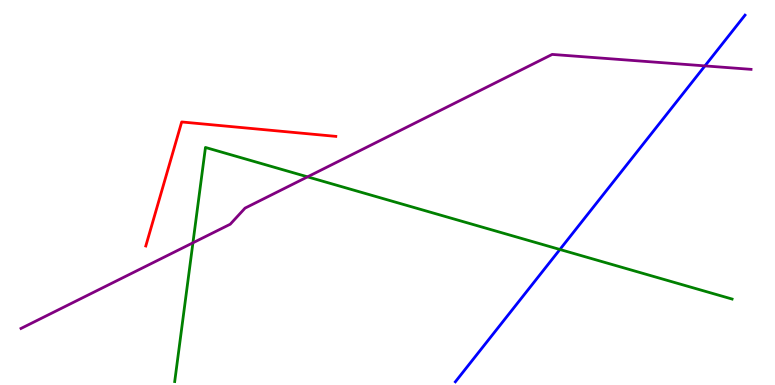[{'lines': ['blue', 'red'], 'intersections': []}, {'lines': ['green', 'red'], 'intersections': []}, {'lines': ['purple', 'red'], 'intersections': []}, {'lines': ['blue', 'green'], 'intersections': [{'x': 7.22, 'y': 3.52}]}, {'lines': ['blue', 'purple'], 'intersections': [{'x': 9.1, 'y': 8.29}]}, {'lines': ['green', 'purple'], 'intersections': [{'x': 2.49, 'y': 3.69}, {'x': 3.97, 'y': 5.41}]}]